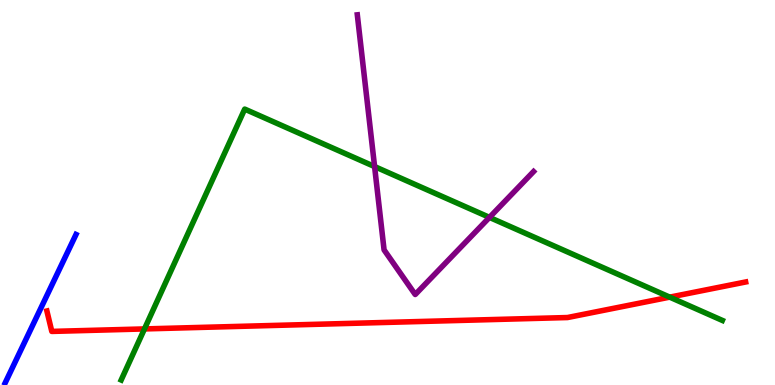[{'lines': ['blue', 'red'], 'intersections': []}, {'lines': ['green', 'red'], 'intersections': [{'x': 1.86, 'y': 1.46}, {'x': 8.64, 'y': 2.28}]}, {'lines': ['purple', 'red'], 'intersections': []}, {'lines': ['blue', 'green'], 'intersections': []}, {'lines': ['blue', 'purple'], 'intersections': []}, {'lines': ['green', 'purple'], 'intersections': [{'x': 4.83, 'y': 5.67}, {'x': 6.32, 'y': 4.35}]}]